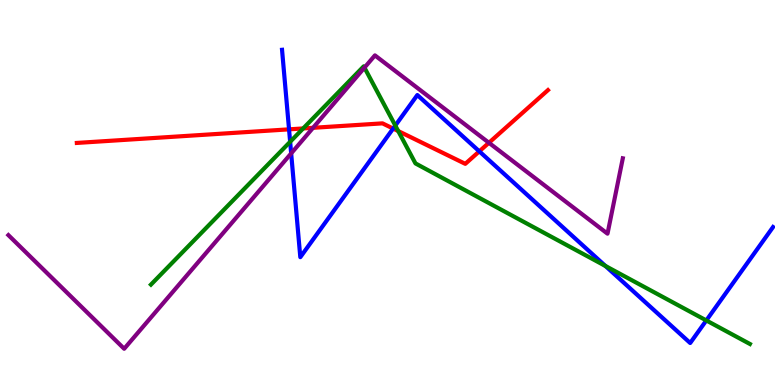[{'lines': ['blue', 'red'], 'intersections': [{'x': 3.73, 'y': 6.64}, {'x': 5.07, 'y': 6.66}, {'x': 6.18, 'y': 6.07}]}, {'lines': ['green', 'red'], 'intersections': [{'x': 3.91, 'y': 6.66}, {'x': 5.14, 'y': 6.6}]}, {'lines': ['purple', 'red'], 'intersections': [{'x': 4.04, 'y': 6.68}, {'x': 6.31, 'y': 6.29}]}, {'lines': ['blue', 'green'], 'intersections': [{'x': 3.74, 'y': 6.32}, {'x': 5.1, 'y': 6.74}, {'x': 7.81, 'y': 3.09}, {'x': 9.11, 'y': 1.68}]}, {'lines': ['blue', 'purple'], 'intersections': [{'x': 3.76, 'y': 6.02}]}, {'lines': ['green', 'purple'], 'intersections': [{'x': 4.7, 'y': 8.24}]}]